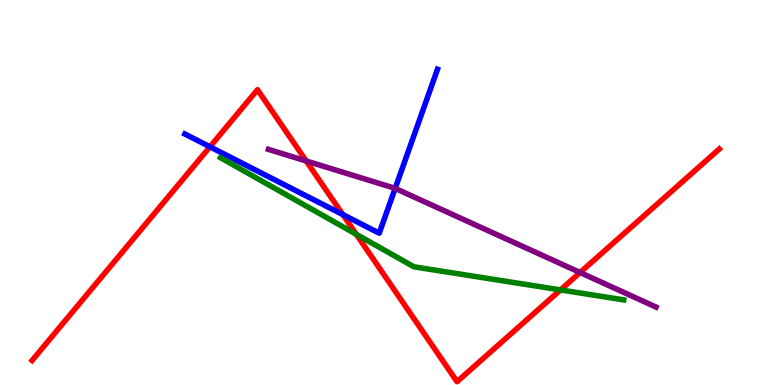[{'lines': ['blue', 'red'], 'intersections': [{'x': 2.71, 'y': 6.19}, {'x': 4.42, 'y': 4.43}]}, {'lines': ['green', 'red'], 'intersections': [{'x': 4.6, 'y': 3.91}, {'x': 7.23, 'y': 2.47}]}, {'lines': ['purple', 'red'], 'intersections': [{'x': 3.95, 'y': 5.82}, {'x': 7.49, 'y': 2.92}]}, {'lines': ['blue', 'green'], 'intersections': []}, {'lines': ['blue', 'purple'], 'intersections': [{'x': 5.1, 'y': 5.11}]}, {'lines': ['green', 'purple'], 'intersections': []}]